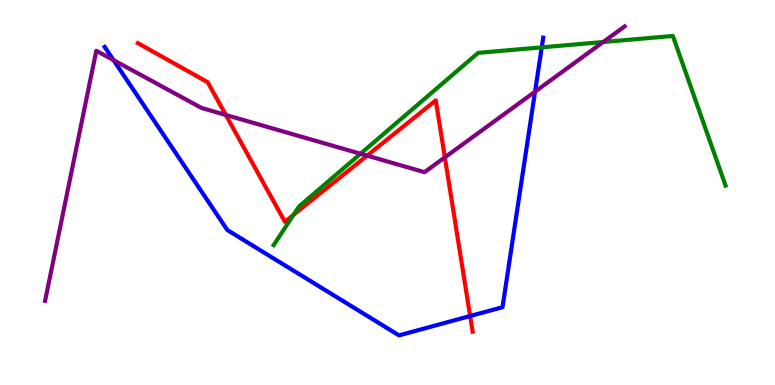[{'lines': ['blue', 'red'], 'intersections': [{'x': 6.07, 'y': 1.79}]}, {'lines': ['green', 'red'], 'intersections': [{'x': 3.79, 'y': 4.42}]}, {'lines': ['purple', 'red'], 'intersections': [{'x': 2.91, 'y': 7.01}, {'x': 4.74, 'y': 5.96}, {'x': 5.74, 'y': 5.91}]}, {'lines': ['blue', 'green'], 'intersections': [{'x': 6.99, 'y': 8.77}]}, {'lines': ['blue', 'purple'], 'intersections': [{'x': 1.46, 'y': 8.44}, {'x': 6.9, 'y': 7.62}]}, {'lines': ['green', 'purple'], 'intersections': [{'x': 4.65, 'y': 6.01}, {'x': 7.78, 'y': 8.91}]}]